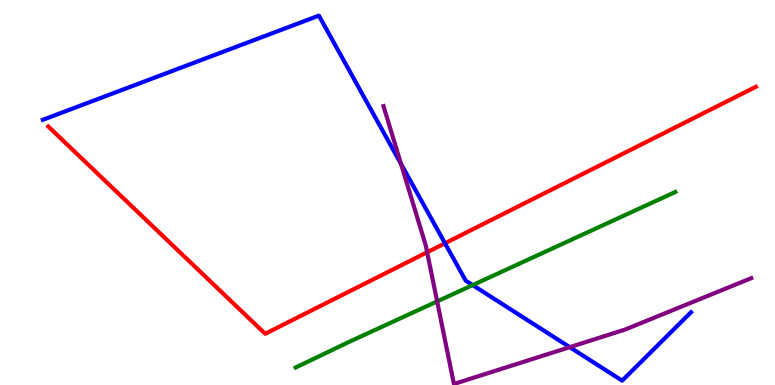[{'lines': ['blue', 'red'], 'intersections': [{'x': 5.74, 'y': 3.68}]}, {'lines': ['green', 'red'], 'intersections': []}, {'lines': ['purple', 'red'], 'intersections': [{'x': 5.51, 'y': 3.45}]}, {'lines': ['blue', 'green'], 'intersections': [{'x': 6.1, 'y': 2.59}]}, {'lines': ['blue', 'purple'], 'intersections': [{'x': 5.17, 'y': 5.74}, {'x': 7.35, 'y': 0.983}]}, {'lines': ['green', 'purple'], 'intersections': [{'x': 5.64, 'y': 2.17}]}]